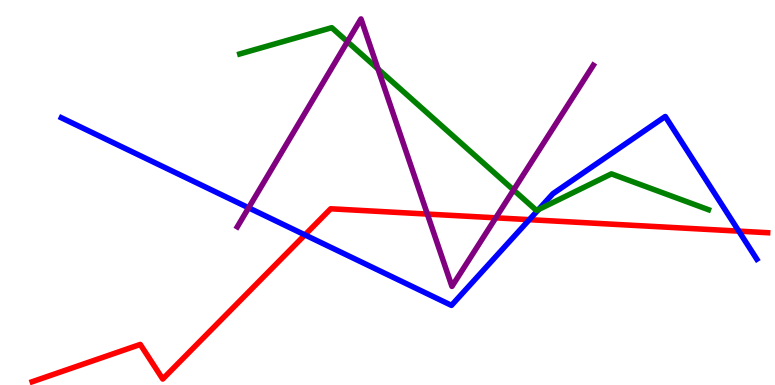[{'lines': ['blue', 'red'], 'intersections': [{'x': 3.93, 'y': 3.9}, {'x': 6.83, 'y': 4.29}, {'x': 9.53, 'y': 4.0}]}, {'lines': ['green', 'red'], 'intersections': []}, {'lines': ['purple', 'red'], 'intersections': [{'x': 5.51, 'y': 4.44}, {'x': 6.4, 'y': 4.34}]}, {'lines': ['blue', 'green'], 'intersections': [{'x': 6.95, 'y': 4.56}]}, {'lines': ['blue', 'purple'], 'intersections': [{'x': 3.21, 'y': 4.6}]}, {'lines': ['green', 'purple'], 'intersections': [{'x': 4.48, 'y': 8.92}, {'x': 4.88, 'y': 8.21}, {'x': 6.63, 'y': 5.06}]}]